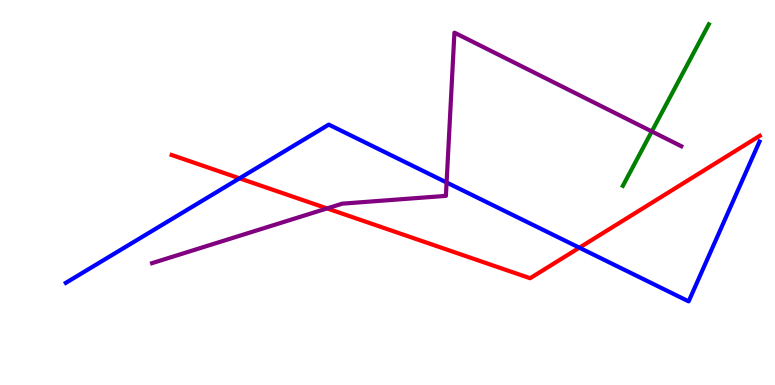[{'lines': ['blue', 'red'], 'intersections': [{'x': 3.09, 'y': 5.37}, {'x': 7.48, 'y': 3.57}]}, {'lines': ['green', 'red'], 'intersections': []}, {'lines': ['purple', 'red'], 'intersections': [{'x': 4.22, 'y': 4.59}]}, {'lines': ['blue', 'green'], 'intersections': []}, {'lines': ['blue', 'purple'], 'intersections': [{'x': 5.76, 'y': 5.26}]}, {'lines': ['green', 'purple'], 'intersections': [{'x': 8.41, 'y': 6.59}]}]